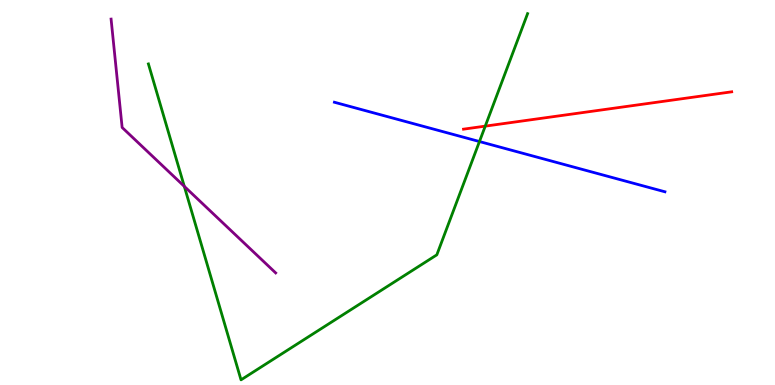[{'lines': ['blue', 'red'], 'intersections': []}, {'lines': ['green', 'red'], 'intersections': [{'x': 6.26, 'y': 6.72}]}, {'lines': ['purple', 'red'], 'intersections': []}, {'lines': ['blue', 'green'], 'intersections': [{'x': 6.19, 'y': 6.32}]}, {'lines': ['blue', 'purple'], 'intersections': []}, {'lines': ['green', 'purple'], 'intersections': [{'x': 2.38, 'y': 5.16}]}]